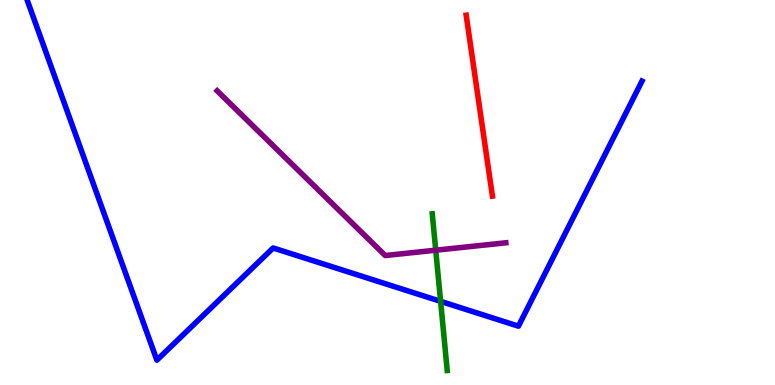[{'lines': ['blue', 'red'], 'intersections': []}, {'lines': ['green', 'red'], 'intersections': []}, {'lines': ['purple', 'red'], 'intersections': []}, {'lines': ['blue', 'green'], 'intersections': [{'x': 5.69, 'y': 2.17}]}, {'lines': ['blue', 'purple'], 'intersections': []}, {'lines': ['green', 'purple'], 'intersections': [{'x': 5.62, 'y': 3.5}]}]